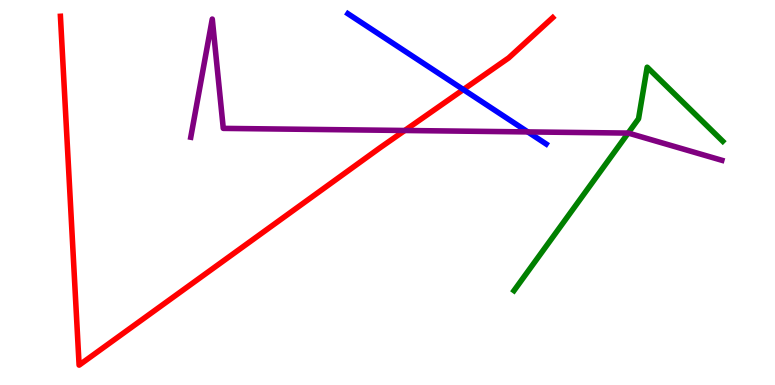[{'lines': ['blue', 'red'], 'intersections': [{'x': 5.98, 'y': 7.67}]}, {'lines': ['green', 'red'], 'intersections': []}, {'lines': ['purple', 'red'], 'intersections': [{'x': 5.22, 'y': 6.61}]}, {'lines': ['blue', 'green'], 'intersections': []}, {'lines': ['blue', 'purple'], 'intersections': [{'x': 6.81, 'y': 6.57}]}, {'lines': ['green', 'purple'], 'intersections': [{'x': 8.11, 'y': 6.54}]}]